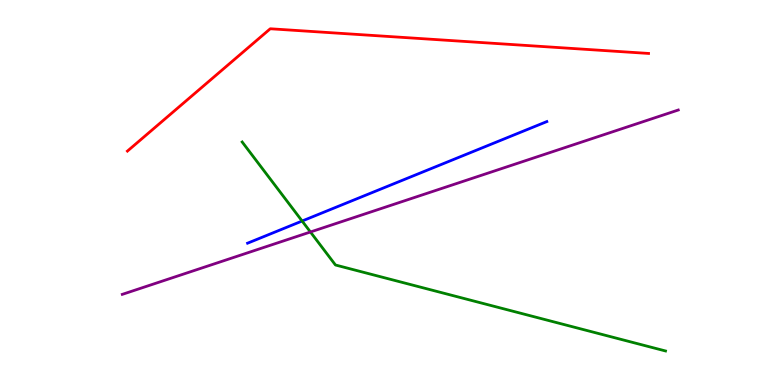[{'lines': ['blue', 'red'], 'intersections': []}, {'lines': ['green', 'red'], 'intersections': []}, {'lines': ['purple', 'red'], 'intersections': []}, {'lines': ['blue', 'green'], 'intersections': [{'x': 3.9, 'y': 4.26}]}, {'lines': ['blue', 'purple'], 'intersections': []}, {'lines': ['green', 'purple'], 'intersections': [{'x': 4.01, 'y': 3.97}]}]